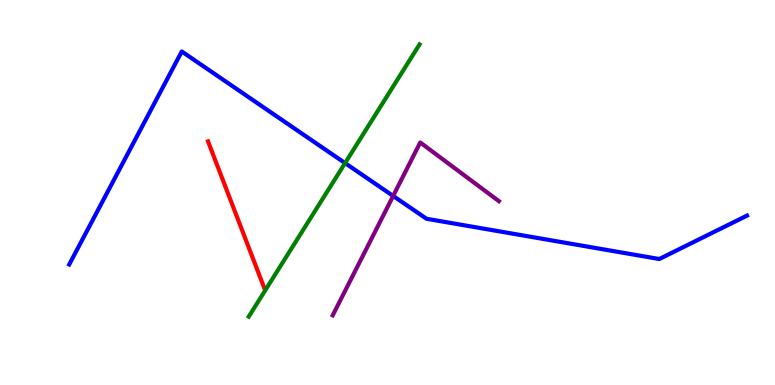[{'lines': ['blue', 'red'], 'intersections': []}, {'lines': ['green', 'red'], 'intersections': []}, {'lines': ['purple', 'red'], 'intersections': []}, {'lines': ['blue', 'green'], 'intersections': [{'x': 4.45, 'y': 5.76}]}, {'lines': ['blue', 'purple'], 'intersections': [{'x': 5.07, 'y': 4.91}]}, {'lines': ['green', 'purple'], 'intersections': []}]